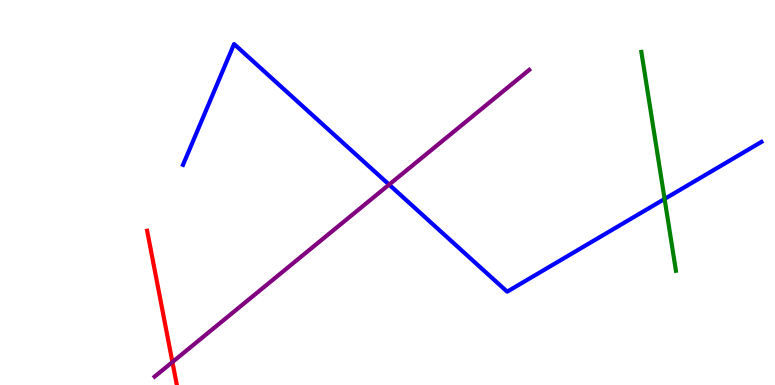[{'lines': ['blue', 'red'], 'intersections': []}, {'lines': ['green', 'red'], 'intersections': []}, {'lines': ['purple', 'red'], 'intersections': [{'x': 2.22, 'y': 0.596}]}, {'lines': ['blue', 'green'], 'intersections': [{'x': 8.58, 'y': 4.83}]}, {'lines': ['blue', 'purple'], 'intersections': [{'x': 5.02, 'y': 5.2}]}, {'lines': ['green', 'purple'], 'intersections': []}]